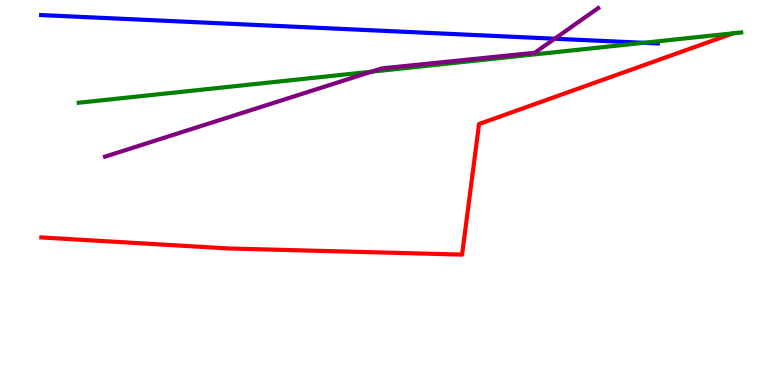[{'lines': ['blue', 'red'], 'intersections': []}, {'lines': ['green', 'red'], 'intersections': []}, {'lines': ['purple', 'red'], 'intersections': []}, {'lines': ['blue', 'green'], 'intersections': [{'x': 8.31, 'y': 8.89}]}, {'lines': ['blue', 'purple'], 'intersections': [{'x': 7.16, 'y': 8.99}]}, {'lines': ['green', 'purple'], 'intersections': [{'x': 4.79, 'y': 8.14}]}]